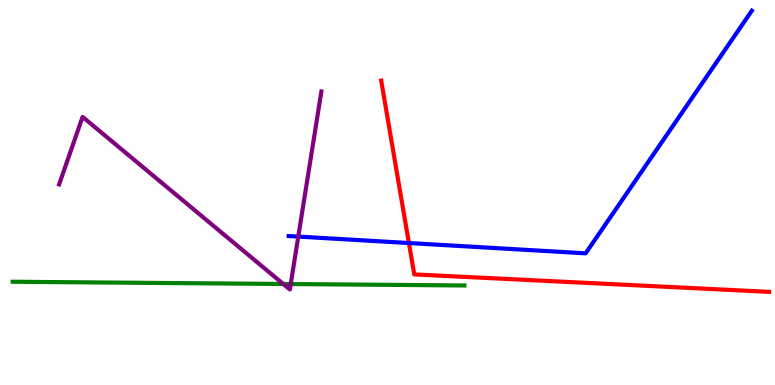[{'lines': ['blue', 'red'], 'intersections': [{'x': 5.28, 'y': 3.69}]}, {'lines': ['green', 'red'], 'intersections': []}, {'lines': ['purple', 'red'], 'intersections': []}, {'lines': ['blue', 'green'], 'intersections': []}, {'lines': ['blue', 'purple'], 'intersections': [{'x': 3.85, 'y': 3.85}]}, {'lines': ['green', 'purple'], 'intersections': [{'x': 3.66, 'y': 2.62}, {'x': 3.75, 'y': 2.62}]}]